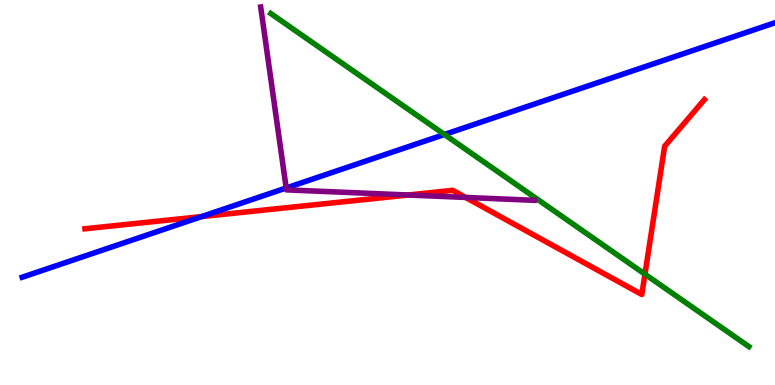[{'lines': ['blue', 'red'], 'intersections': [{'x': 2.6, 'y': 4.37}]}, {'lines': ['green', 'red'], 'intersections': [{'x': 8.32, 'y': 2.88}]}, {'lines': ['purple', 'red'], 'intersections': [{'x': 5.27, 'y': 4.93}, {'x': 6.01, 'y': 4.87}]}, {'lines': ['blue', 'green'], 'intersections': [{'x': 5.73, 'y': 6.51}]}, {'lines': ['blue', 'purple'], 'intersections': [{'x': 3.69, 'y': 5.12}]}, {'lines': ['green', 'purple'], 'intersections': []}]